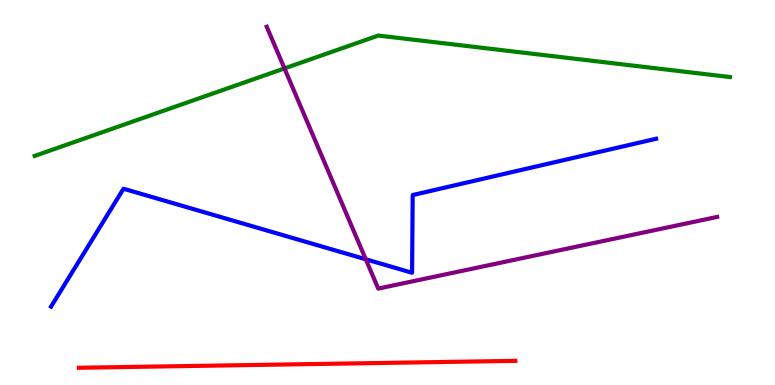[{'lines': ['blue', 'red'], 'intersections': []}, {'lines': ['green', 'red'], 'intersections': []}, {'lines': ['purple', 'red'], 'intersections': []}, {'lines': ['blue', 'green'], 'intersections': []}, {'lines': ['blue', 'purple'], 'intersections': [{'x': 4.72, 'y': 3.27}]}, {'lines': ['green', 'purple'], 'intersections': [{'x': 3.67, 'y': 8.22}]}]